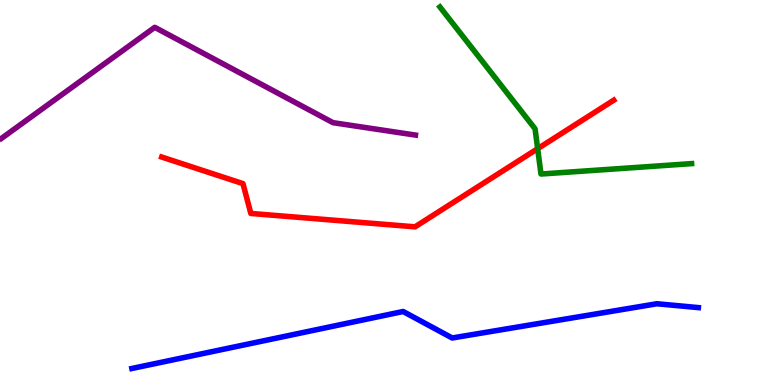[{'lines': ['blue', 'red'], 'intersections': []}, {'lines': ['green', 'red'], 'intersections': [{'x': 6.94, 'y': 6.14}]}, {'lines': ['purple', 'red'], 'intersections': []}, {'lines': ['blue', 'green'], 'intersections': []}, {'lines': ['blue', 'purple'], 'intersections': []}, {'lines': ['green', 'purple'], 'intersections': []}]